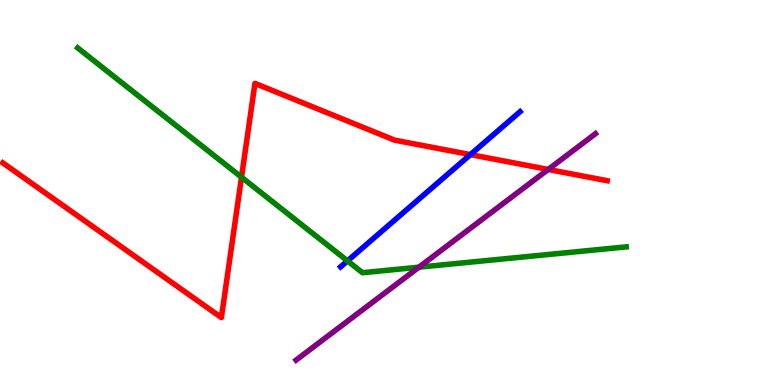[{'lines': ['blue', 'red'], 'intersections': [{'x': 6.07, 'y': 5.98}]}, {'lines': ['green', 'red'], 'intersections': [{'x': 3.12, 'y': 5.4}]}, {'lines': ['purple', 'red'], 'intersections': [{'x': 7.07, 'y': 5.6}]}, {'lines': ['blue', 'green'], 'intersections': [{'x': 4.48, 'y': 3.22}]}, {'lines': ['blue', 'purple'], 'intersections': []}, {'lines': ['green', 'purple'], 'intersections': [{'x': 5.41, 'y': 3.06}]}]